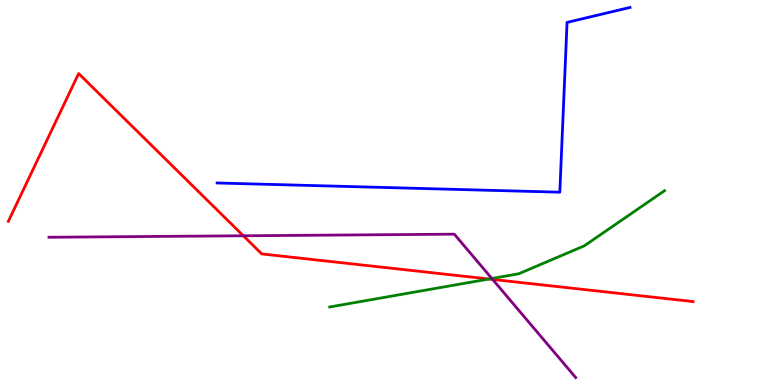[{'lines': ['blue', 'red'], 'intersections': []}, {'lines': ['green', 'red'], 'intersections': [{'x': 6.31, 'y': 2.75}]}, {'lines': ['purple', 'red'], 'intersections': [{'x': 3.14, 'y': 3.88}, {'x': 6.36, 'y': 2.74}]}, {'lines': ['blue', 'green'], 'intersections': []}, {'lines': ['blue', 'purple'], 'intersections': []}, {'lines': ['green', 'purple'], 'intersections': [{'x': 6.35, 'y': 2.77}]}]